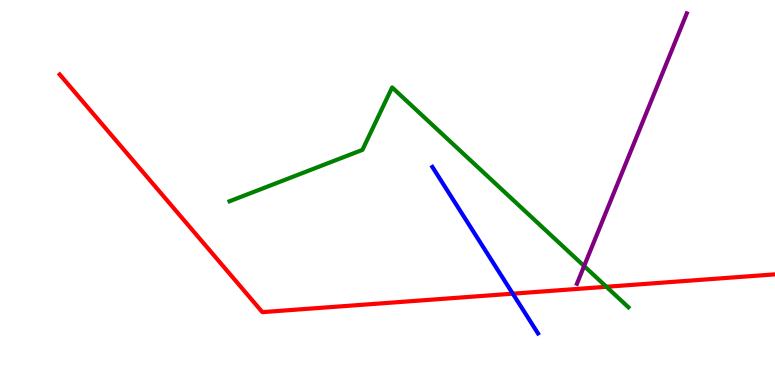[{'lines': ['blue', 'red'], 'intersections': [{'x': 6.62, 'y': 2.37}]}, {'lines': ['green', 'red'], 'intersections': [{'x': 7.82, 'y': 2.55}]}, {'lines': ['purple', 'red'], 'intersections': []}, {'lines': ['blue', 'green'], 'intersections': []}, {'lines': ['blue', 'purple'], 'intersections': []}, {'lines': ['green', 'purple'], 'intersections': [{'x': 7.54, 'y': 3.09}]}]